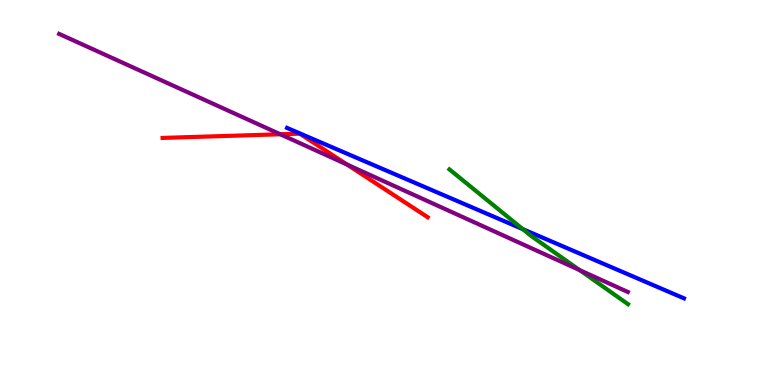[{'lines': ['blue', 'red'], 'intersections': []}, {'lines': ['green', 'red'], 'intersections': []}, {'lines': ['purple', 'red'], 'intersections': [{'x': 3.62, 'y': 6.51}, {'x': 4.48, 'y': 5.73}]}, {'lines': ['blue', 'green'], 'intersections': [{'x': 6.75, 'y': 4.05}]}, {'lines': ['blue', 'purple'], 'intersections': []}, {'lines': ['green', 'purple'], 'intersections': [{'x': 7.48, 'y': 2.98}]}]